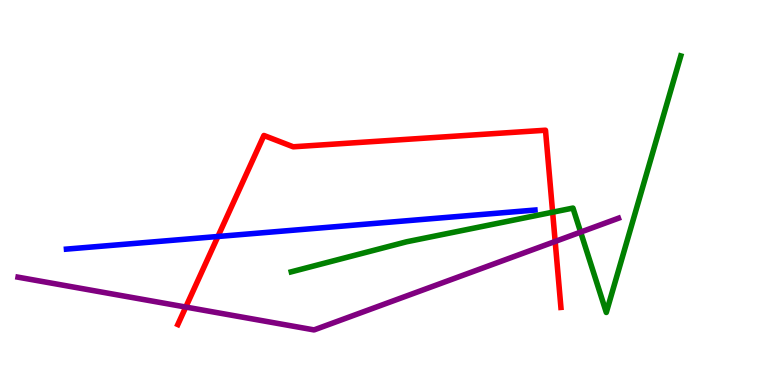[{'lines': ['blue', 'red'], 'intersections': [{'x': 2.81, 'y': 3.86}]}, {'lines': ['green', 'red'], 'intersections': [{'x': 7.13, 'y': 4.49}]}, {'lines': ['purple', 'red'], 'intersections': [{'x': 2.4, 'y': 2.02}, {'x': 7.16, 'y': 3.73}]}, {'lines': ['blue', 'green'], 'intersections': []}, {'lines': ['blue', 'purple'], 'intersections': []}, {'lines': ['green', 'purple'], 'intersections': [{'x': 7.49, 'y': 3.97}]}]